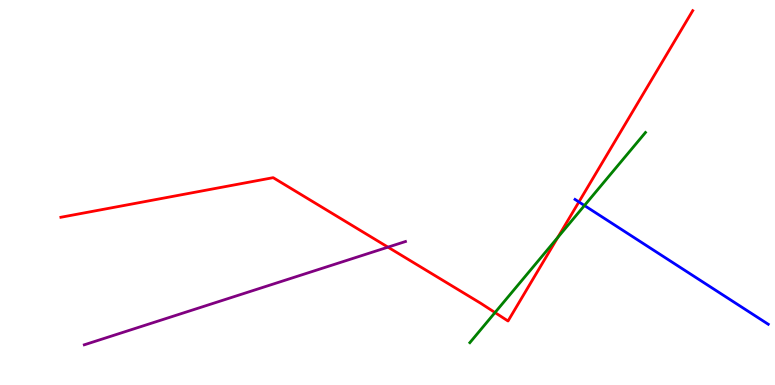[{'lines': ['blue', 'red'], 'intersections': [{'x': 7.47, 'y': 4.75}]}, {'lines': ['green', 'red'], 'intersections': [{'x': 6.39, 'y': 1.88}, {'x': 7.2, 'y': 3.83}]}, {'lines': ['purple', 'red'], 'intersections': [{'x': 5.01, 'y': 3.58}]}, {'lines': ['blue', 'green'], 'intersections': [{'x': 7.54, 'y': 4.66}]}, {'lines': ['blue', 'purple'], 'intersections': []}, {'lines': ['green', 'purple'], 'intersections': []}]